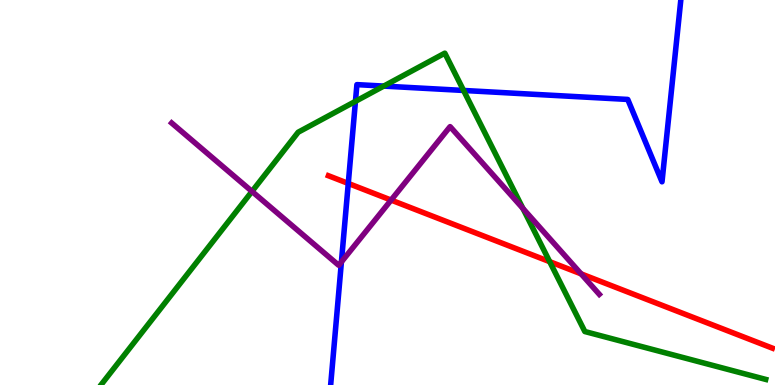[{'lines': ['blue', 'red'], 'intersections': [{'x': 4.49, 'y': 5.24}]}, {'lines': ['green', 'red'], 'intersections': [{'x': 7.09, 'y': 3.2}]}, {'lines': ['purple', 'red'], 'intersections': [{'x': 5.05, 'y': 4.8}, {'x': 7.5, 'y': 2.89}]}, {'lines': ['blue', 'green'], 'intersections': [{'x': 4.59, 'y': 7.37}, {'x': 4.95, 'y': 7.76}, {'x': 5.98, 'y': 7.65}]}, {'lines': ['blue', 'purple'], 'intersections': [{'x': 4.41, 'y': 3.2}]}, {'lines': ['green', 'purple'], 'intersections': [{'x': 3.25, 'y': 5.03}, {'x': 6.75, 'y': 4.58}]}]